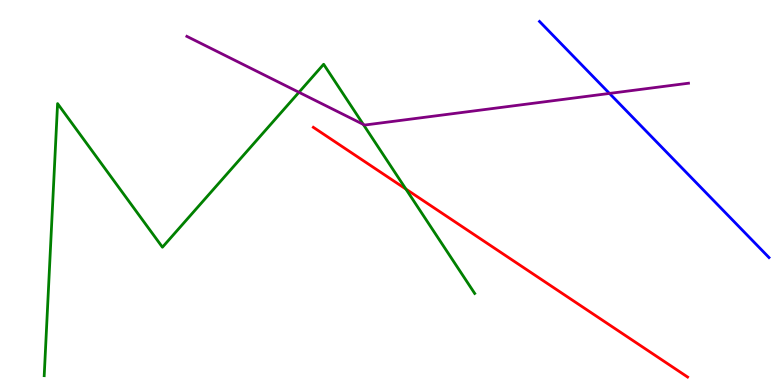[{'lines': ['blue', 'red'], 'intersections': []}, {'lines': ['green', 'red'], 'intersections': [{'x': 5.24, 'y': 5.09}]}, {'lines': ['purple', 'red'], 'intersections': []}, {'lines': ['blue', 'green'], 'intersections': []}, {'lines': ['blue', 'purple'], 'intersections': [{'x': 7.86, 'y': 7.57}]}, {'lines': ['green', 'purple'], 'intersections': [{'x': 3.86, 'y': 7.6}, {'x': 4.69, 'y': 6.77}]}]